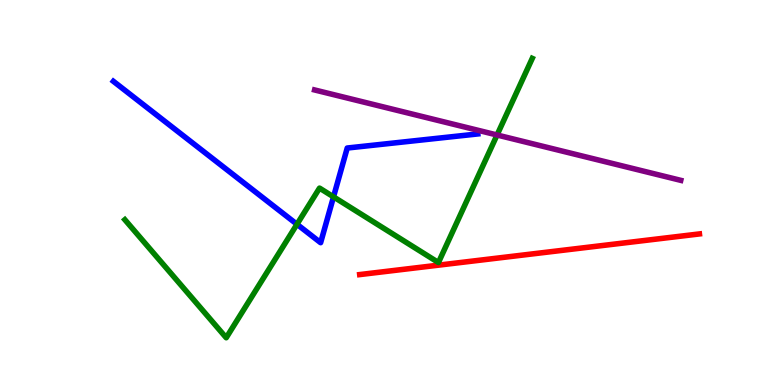[{'lines': ['blue', 'red'], 'intersections': []}, {'lines': ['green', 'red'], 'intersections': []}, {'lines': ['purple', 'red'], 'intersections': []}, {'lines': ['blue', 'green'], 'intersections': [{'x': 3.83, 'y': 4.17}, {'x': 4.3, 'y': 4.89}]}, {'lines': ['blue', 'purple'], 'intersections': []}, {'lines': ['green', 'purple'], 'intersections': [{'x': 6.41, 'y': 6.49}]}]